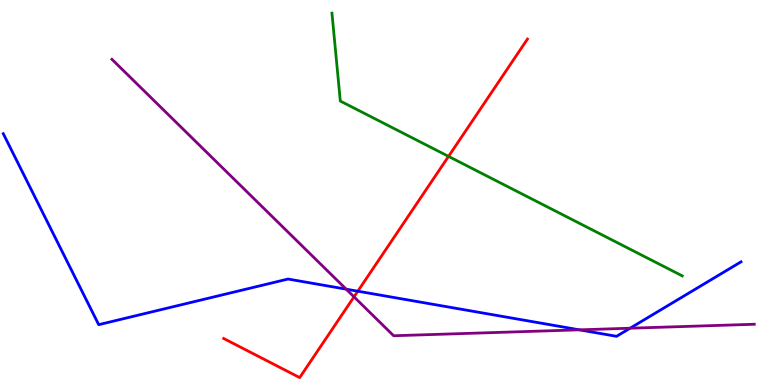[{'lines': ['blue', 'red'], 'intersections': [{'x': 4.62, 'y': 2.44}]}, {'lines': ['green', 'red'], 'intersections': [{'x': 5.79, 'y': 5.94}]}, {'lines': ['purple', 'red'], 'intersections': [{'x': 4.57, 'y': 2.29}]}, {'lines': ['blue', 'green'], 'intersections': []}, {'lines': ['blue', 'purple'], 'intersections': [{'x': 4.47, 'y': 2.49}, {'x': 7.48, 'y': 1.43}, {'x': 8.13, 'y': 1.47}]}, {'lines': ['green', 'purple'], 'intersections': []}]